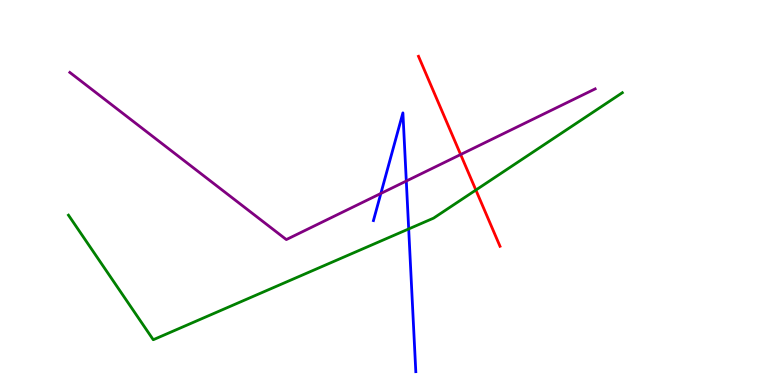[{'lines': ['blue', 'red'], 'intersections': []}, {'lines': ['green', 'red'], 'intersections': [{'x': 6.14, 'y': 5.06}]}, {'lines': ['purple', 'red'], 'intersections': [{'x': 5.94, 'y': 5.99}]}, {'lines': ['blue', 'green'], 'intersections': [{'x': 5.27, 'y': 4.05}]}, {'lines': ['blue', 'purple'], 'intersections': [{'x': 4.91, 'y': 4.98}, {'x': 5.24, 'y': 5.3}]}, {'lines': ['green', 'purple'], 'intersections': []}]